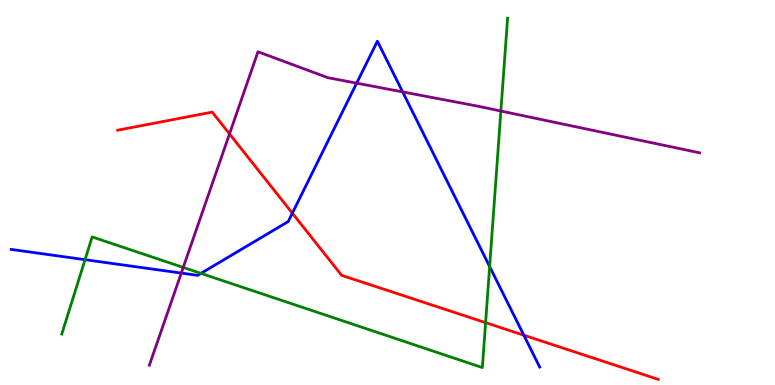[{'lines': ['blue', 'red'], 'intersections': [{'x': 3.77, 'y': 4.46}, {'x': 6.76, 'y': 1.29}]}, {'lines': ['green', 'red'], 'intersections': [{'x': 6.27, 'y': 1.62}]}, {'lines': ['purple', 'red'], 'intersections': [{'x': 2.96, 'y': 6.52}]}, {'lines': ['blue', 'green'], 'intersections': [{'x': 1.1, 'y': 3.25}, {'x': 2.59, 'y': 2.9}, {'x': 6.32, 'y': 3.08}]}, {'lines': ['blue', 'purple'], 'intersections': [{'x': 2.34, 'y': 2.91}, {'x': 4.6, 'y': 7.84}, {'x': 5.2, 'y': 7.61}]}, {'lines': ['green', 'purple'], 'intersections': [{'x': 2.36, 'y': 3.05}, {'x': 6.46, 'y': 7.12}]}]